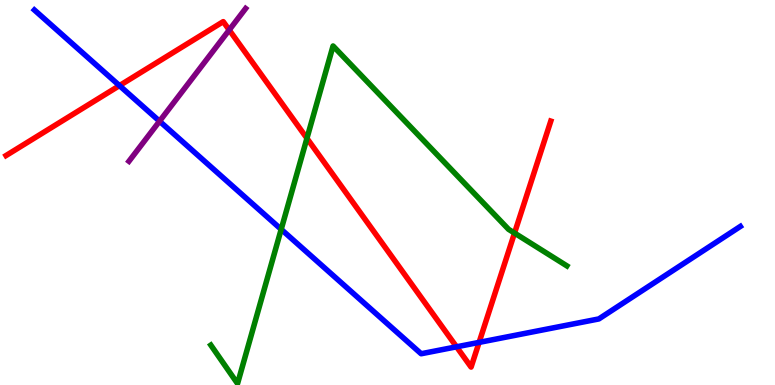[{'lines': ['blue', 'red'], 'intersections': [{'x': 1.54, 'y': 7.78}, {'x': 5.89, 'y': 0.992}, {'x': 6.18, 'y': 1.11}]}, {'lines': ['green', 'red'], 'intersections': [{'x': 3.96, 'y': 6.41}, {'x': 6.64, 'y': 3.95}]}, {'lines': ['purple', 'red'], 'intersections': [{'x': 2.96, 'y': 9.22}]}, {'lines': ['blue', 'green'], 'intersections': [{'x': 3.63, 'y': 4.04}]}, {'lines': ['blue', 'purple'], 'intersections': [{'x': 2.06, 'y': 6.85}]}, {'lines': ['green', 'purple'], 'intersections': []}]